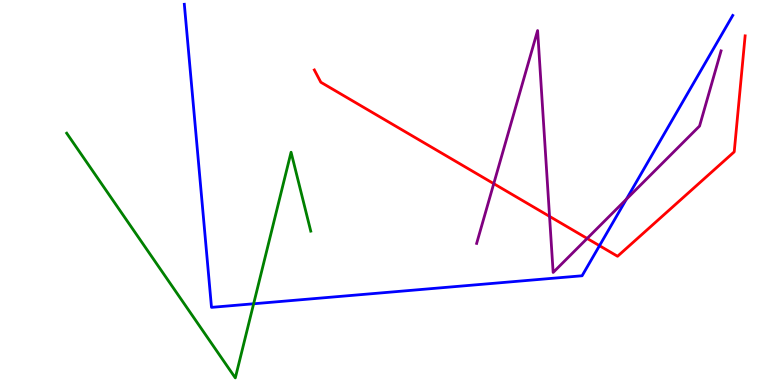[{'lines': ['blue', 'red'], 'intersections': [{'x': 7.74, 'y': 3.62}]}, {'lines': ['green', 'red'], 'intersections': []}, {'lines': ['purple', 'red'], 'intersections': [{'x': 6.37, 'y': 5.23}, {'x': 7.09, 'y': 4.38}, {'x': 7.58, 'y': 3.81}]}, {'lines': ['blue', 'green'], 'intersections': [{'x': 3.27, 'y': 2.11}]}, {'lines': ['blue', 'purple'], 'intersections': [{'x': 8.08, 'y': 4.83}]}, {'lines': ['green', 'purple'], 'intersections': []}]